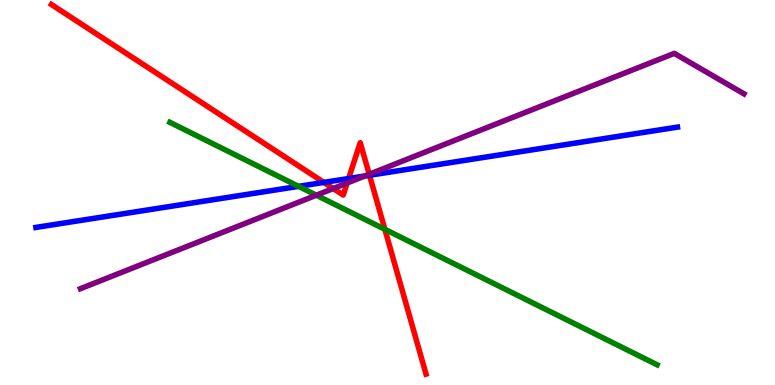[{'lines': ['blue', 'red'], 'intersections': [{'x': 4.18, 'y': 5.26}, {'x': 4.5, 'y': 5.36}, {'x': 4.77, 'y': 5.45}]}, {'lines': ['green', 'red'], 'intersections': [{'x': 4.97, 'y': 4.04}]}, {'lines': ['purple', 'red'], 'intersections': [{'x': 4.3, 'y': 5.1}, {'x': 4.48, 'y': 5.25}, {'x': 4.76, 'y': 5.47}]}, {'lines': ['blue', 'green'], 'intersections': [{'x': 3.85, 'y': 5.16}]}, {'lines': ['blue', 'purple'], 'intersections': [{'x': 4.71, 'y': 5.43}]}, {'lines': ['green', 'purple'], 'intersections': [{'x': 4.08, 'y': 4.93}]}]